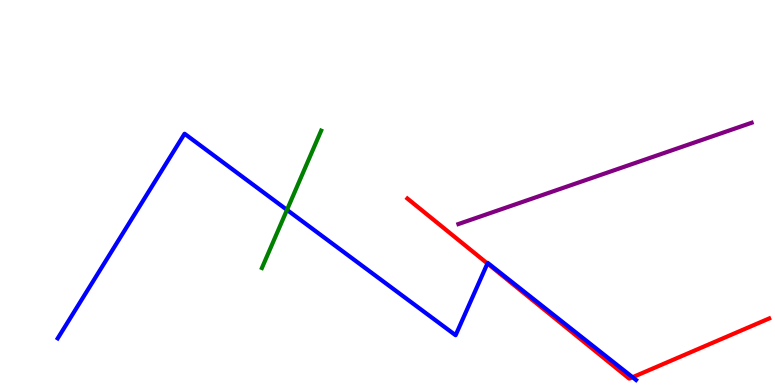[{'lines': ['blue', 'red'], 'intersections': [{'x': 6.29, 'y': 3.16}, {'x': 8.16, 'y': 0.202}]}, {'lines': ['green', 'red'], 'intersections': []}, {'lines': ['purple', 'red'], 'intersections': []}, {'lines': ['blue', 'green'], 'intersections': [{'x': 3.7, 'y': 4.55}]}, {'lines': ['blue', 'purple'], 'intersections': []}, {'lines': ['green', 'purple'], 'intersections': []}]